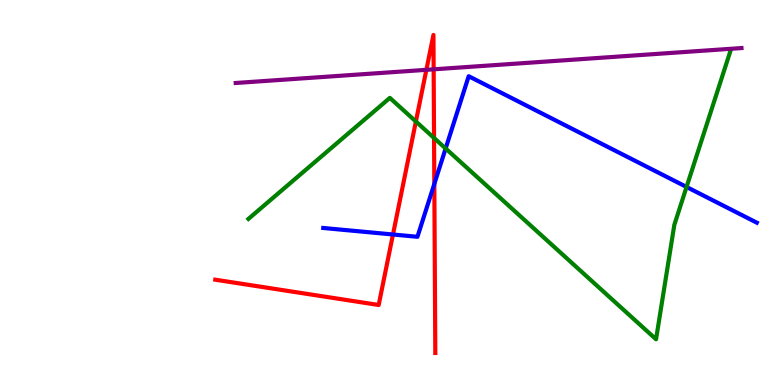[{'lines': ['blue', 'red'], 'intersections': [{'x': 5.07, 'y': 3.91}, {'x': 5.6, 'y': 5.22}]}, {'lines': ['green', 'red'], 'intersections': [{'x': 5.37, 'y': 6.84}, {'x': 5.6, 'y': 6.42}]}, {'lines': ['purple', 'red'], 'intersections': [{'x': 5.5, 'y': 8.19}, {'x': 5.6, 'y': 8.2}]}, {'lines': ['blue', 'green'], 'intersections': [{'x': 5.75, 'y': 6.14}, {'x': 8.86, 'y': 5.14}]}, {'lines': ['blue', 'purple'], 'intersections': []}, {'lines': ['green', 'purple'], 'intersections': []}]